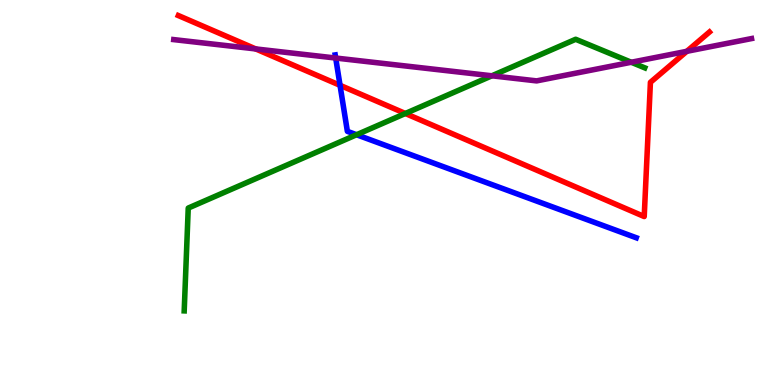[{'lines': ['blue', 'red'], 'intersections': [{'x': 4.39, 'y': 7.78}]}, {'lines': ['green', 'red'], 'intersections': [{'x': 5.23, 'y': 7.05}]}, {'lines': ['purple', 'red'], 'intersections': [{'x': 3.3, 'y': 8.73}, {'x': 8.86, 'y': 8.67}]}, {'lines': ['blue', 'green'], 'intersections': [{'x': 4.6, 'y': 6.5}]}, {'lines': ['blue', 'purple'], 'intersections': [{'x': 4.33, 'y': 8.49}]}, {'lines': ['green', 'purple'], 'intersections': [{'x': 6.35, 'y': 8.03}, {'x': 8.15, 'y': 8.38}]}]